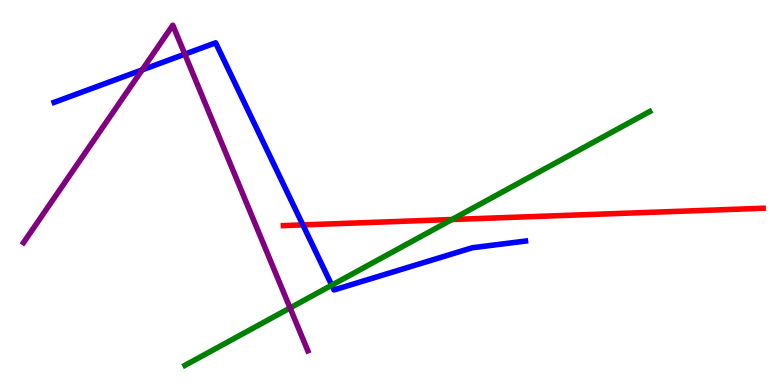[{'lines': ['blue', 'red'], 'intersections': [{'x': 3.91, 'y': 4.16}]}, {'lines': ['green', 'red'], 'intersections': [{'x': 5.83, 'y': 4.3}]}, {'lines': ['purple', 'red'], 'intersections': []}, {'lines': ['blue', 'green'], 'intersections': [{'x': 4.28, 'y': 2.59}]}, {'lines': ['blue', 'purple'], 'intersections': [{'x': 1.83, 'y': 8.18}, {'x': 2.38, 'y': 8.59}]}, {'lines': ['green', 'purple'], 'intersections': [{'x': 3.74, 'y': 2.0}]}]